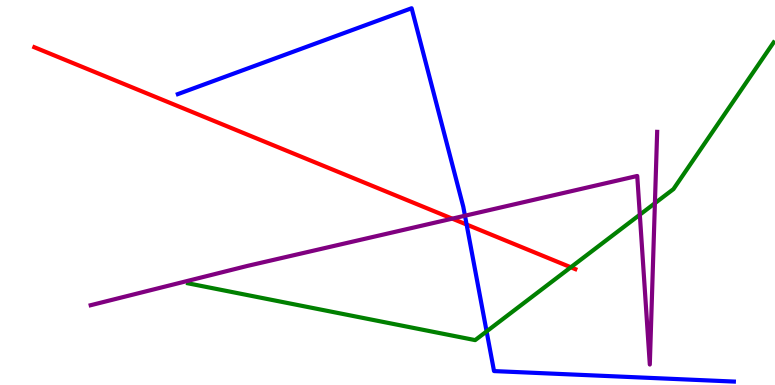[{'lines': ['blue', 'red'], 'intersections': [{'x': 6.02, 'y': 4.17}]}, {'lines': ['green', 'red'], 'intersections': [{'x': 7.37, 'y': 3.06}]}, {'lines': ['purple', 'red'], 'intersections': [{'x': 5.84, 'y': 4.32}]}, {'lines': ['blue', 'green'], 'intersections': [{'x': 6.28, 'y': 1.39}]}, {'lines': ['blue', 'purple'], 'intersections': [{'x': 6.0, 'y': 4.4}]}, {'lines': ['green', 'purple'], 'intersections': [{'x': 8.26, 'y': 4.42}, {'x': 8.45, 'y': 4.72}]}]